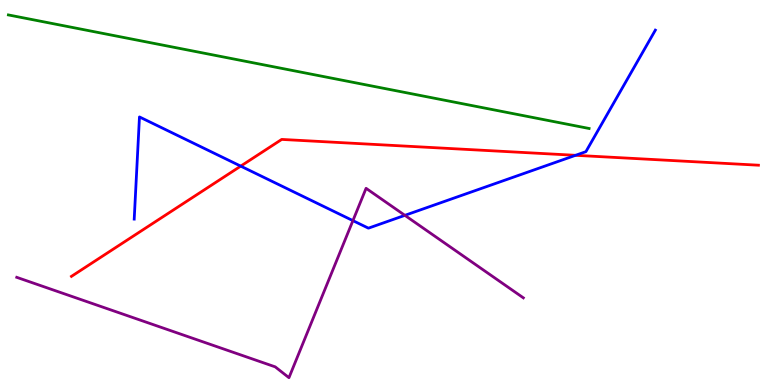[{'lines': ['blue', 'red'], 'intersections': [{'x': 3.11, 'y': 5.69}, {'x': 7.43, 'y': 5.97}]}, {'lines': ['green', 'red'], 'intersections': []}, {'lines': ['purple', 'red'], 'intersections': []}, {'lines': ['blue', 'green'], 'intersections': []}, {'lines': ['blue', 'purple'], 'intersections': [{'x': 4.55, 'y': 4.27}, {'x': 5.22, 'y': 4.41}]}, {'lines': ['green', 'purple'], 'intersections': []}]